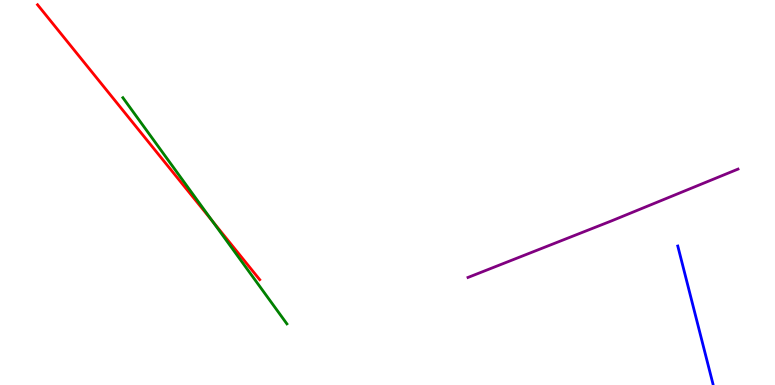[{'lines': ['blue', 'red'], 'intersections': []}, {'lines': ['green', 'red'], 'intersections': [{'x': 2.74, 'y': 4.26}]}, {'lines': ['purple', 'red'], 'intersections': []}, {'lines': ['blue', 'green'], 'intersections': []}, {'lines': ['blue', 'purple'], 'intersections': []}, {'lines': ['green', 'purple'], 'intersections': []}]